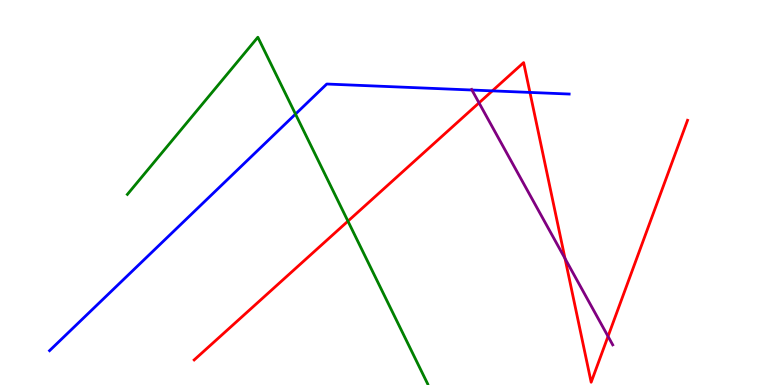[{'lines': ['blue', 'red'], 'intersections': [{'x': 6.35, 'y': 7.64}, {'x': 6.84, 'y': 7.6}]}, {'lines': ['green', 'red'], 'intersections': [{'x': 4.49, 'y': 4.26}]}, {'lines': ['purple', 'red'], 'intersections': [{'x': 6.18, 'y': 7.33}, {'x': 7.29, 'y': 3.29}, {'x': 7.85, 'y': 1.26}]}, {'lines': ['blue', 'green'], 'intersections': [{'x': 3.81, 'y': 7.04}]}, {'lines': ['blue', 'purple'], 'intersections': [{'x': 6.09, 'y': 7.66}]}, {'lines': ['green', 'purple'], 'intersections': []}]